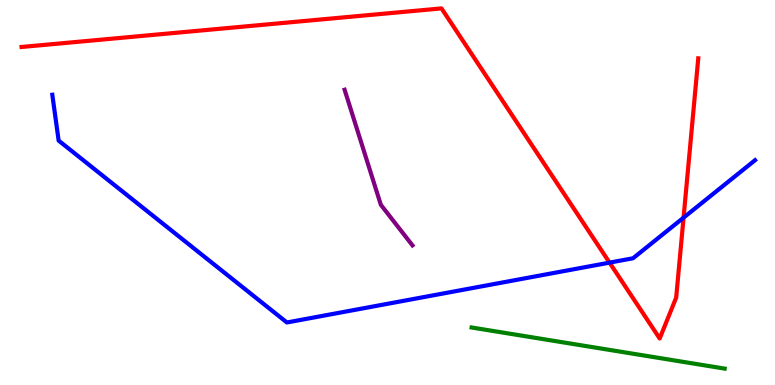[{'lines': ['blue', 'red'], 'intersections': [{'x': 7.87, 'y': 3.18}, {'x': 8.82, 'y': 4.35}]}, {'lines': ['green', 'red'], 'intersections': []}, {'lines': ['purple', 'red'], 'intersections': []}, {'lines': ['blue', 'green'], 'intersections': []}, {'lines': ['blue', 'purple'], 'intersections': []}, {'lines': ['green', 'purple'], 'intersections': []}]